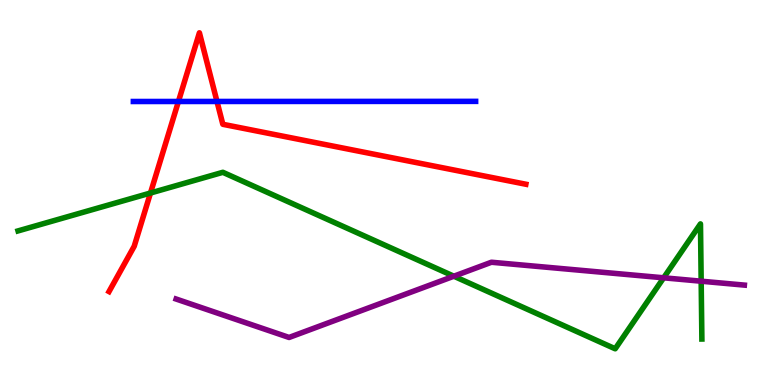[{'lines': ['blue', 'red'], 'intersections': [{'x': 2.3, 'y': 7.36}, {'x': 2.8, 'y': 7.36}]}, {'lines': ['green', 'red'], 'intersections': [{'x': 1.94, 'y': 4.99}]}, {'lines': ['purple', 'red'], 'intersections': []}, {'lines': ['blue', 'green'], 'intersections': []}, {'lines': ['blue', 'purple'], 'intersections': []}, {'lines': ['green', 'purple'], 'intersections': [{'x': 5.86, 'y': 2.83}, {'x': 8.56, 'y': 2.78}, {'x': 9.05, 'y': 2.7}]}]